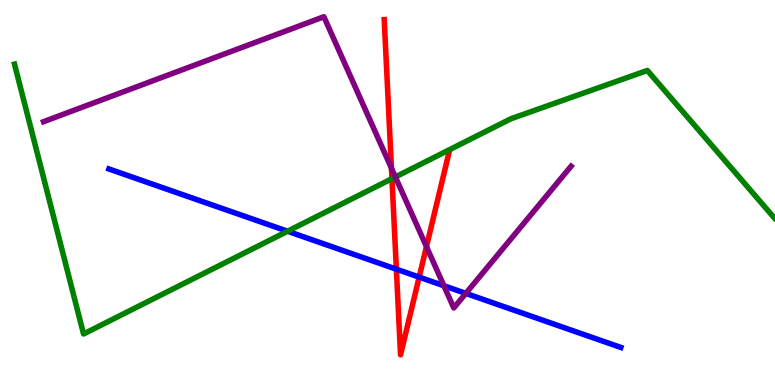[{'lines': ['blue', 'red'], 'intersections': [{'x': 5.11, 'y': 3.01}, {'x': 5.41, 'y': 2.8}]}, {'lines': ['green', 'red'], 'intersections': [{'x': 5.06, 'y': 5.36}]}, {'lines': ['purple', 'red'], 'intersections': [{'x': 5.05, 'y': 5.63}, {'x': 5.5, 'y': 3.59}]}, {'lines': ['blue', 'green'], 'intersections': [{'x': 3.71, 'y': 3.99}]}, {'lines': ['blue', 'purple'], 'intersections': [{'x': 5.73, 'y': 2.58}, {'x': 6.01, 'y': 2.38}]}, {'lines': ['green', 'purple'], 'intersections': [{'x': 5.1, 'y': 5.4}]}]